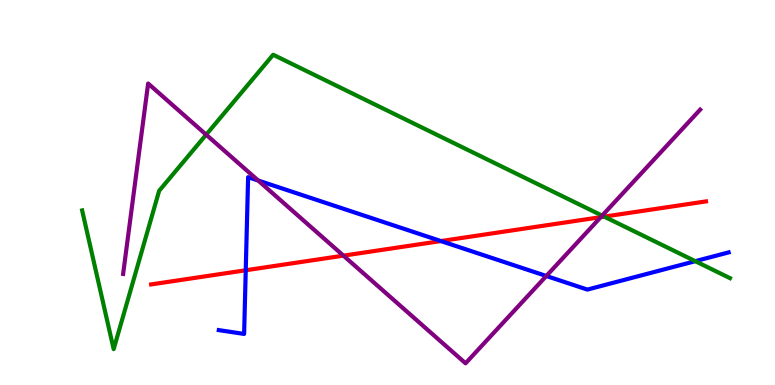[{'lines': ['blue', 'red'], 'intersections': [{'x': 3.17, 'y': 2.98}, {'x': 5.69, 'y': 3.74}]}, {'lines': ['green', 'red'], 'intersections': [{'x': 7.8, 'y': 4.37}]}, {'lines': ['purple', 'red'], 'intersections': [{'x': 4.43, 'y': 3.36}, {'x': 7.75, 'y': 4.36}]}, {'lines': ['blue', 'green'], 'intersections': [{'x': 8.97, 'y': 3.22}]}, {'lines': ['blue', 'purple'], 'intersections': [{'x': 3.33, 'y': 5.31}, {'x': 7.05, 'y': 2.83}]}, {'lines': ['green', 'purple'], 'intersections': [{'x': 2.66, 'y': 6.5}, {'x': 7.77, 'y': 4.4}]}]